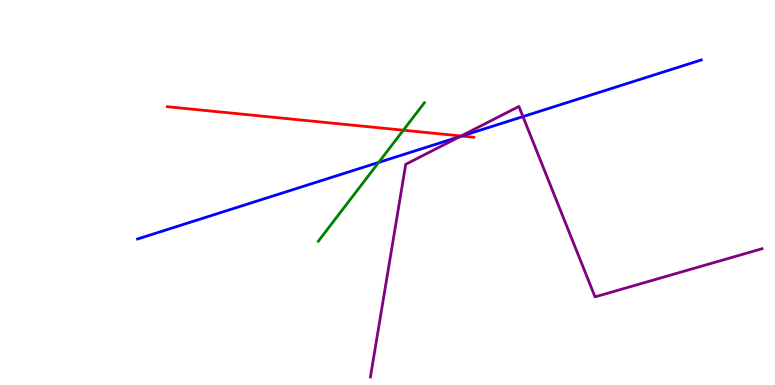[{'lines': ['blue', 'red'], 'intersections': [{'x': 5.96, 'y': 6.47}]}, {'lines': ['green', 'red'], 'intersections': [{'x': 5.2, 'y': 6.62}]}, {'lines': ['purple', 'red'], 'intersections': [{'x': 5.95, 'y': 6.47}]}, {'lines': ['blue', 'green'], 'intersections': [{'x': 4.89, 'y': 5.78}]}, {'lines': ['blue', 'purple'], 'intersections': [{'x': 5.93, 'y': 6.45}, {'x': 6.75, 'y': 6.97}]}, {'lines': ['green', 'purple'], 'intersections': []}]